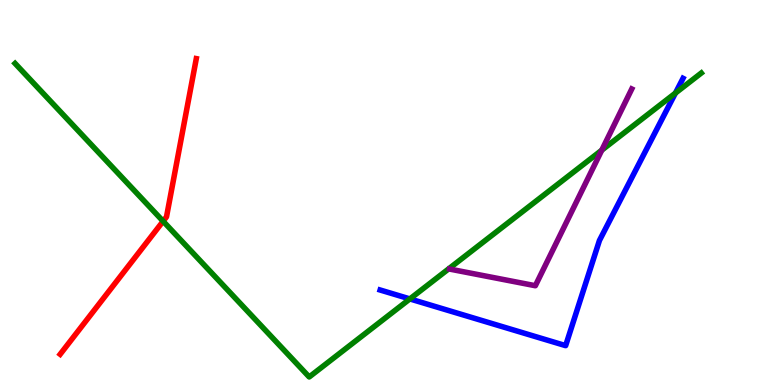[{'lines': ['blue', 'red'], 'intersections': []}, {'lines': ['green', 'red'], 'intersections': [{'x': 2.1, 'y': 4.25}]}, {'lines': ['purple', 'red'], 'intersections': []}, {'lines': ['blue', 'green'], 'intersections': [{'x': 5.29, 'y': 2.24}, {'x': 8.72, 'y': 7.58}]}, {'lines': ['blue', 'purple'], 'intersections': []}, {'lines': ['green', 'purple'], 'intersections': [{'x': 7.76, 'y': 6.1}]}]